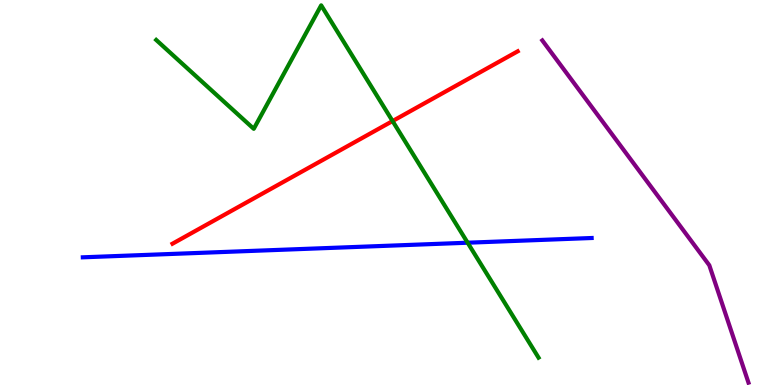[{'lines': ['blue', 'red'], 'intersections': []}, {'lines': ['green', 'red'], 'intersections': [{'x': 5.07, 'y': 6.86}]}, {'lines': ['purple', 'red'], 'intersections': []}, {'lines': ['blue', 'green'], 'intersections': [{'x': 6.03, 'y': 3.7}]}, {'lines': ['blue', 'purple'], 'intersections': []}, {'lines': ['green', 'purple'], 'intersections': []}]